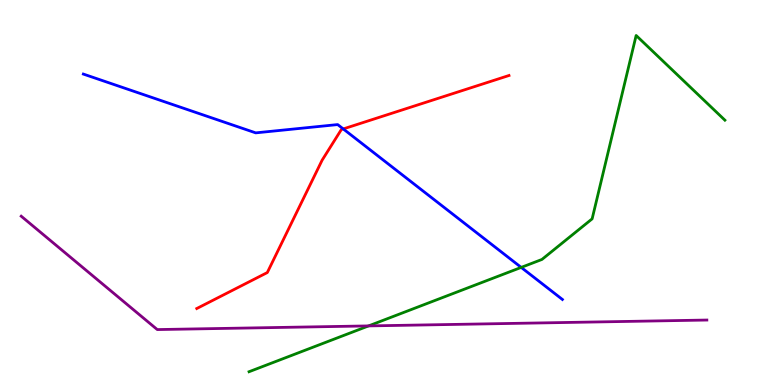[{'lines': ['blue', 'red'], 'intersections': [{'x': 4.43, 'y': 6.65}]}, {'lines': ['green', 'red'], 'intersections': []}, {'lines': ['purple', 'red'], 'intersections': []}, {'lines': ['blue', 'green'], 'intersections': [{'x': 6.73, 'y': 3.05}]}, {'lines': ['blue', 'purple'], 'intersections': []}, {'lines': ['green', 'purple'], 'intersections': [{'x': 4.76, 'y': 1.53}]}]